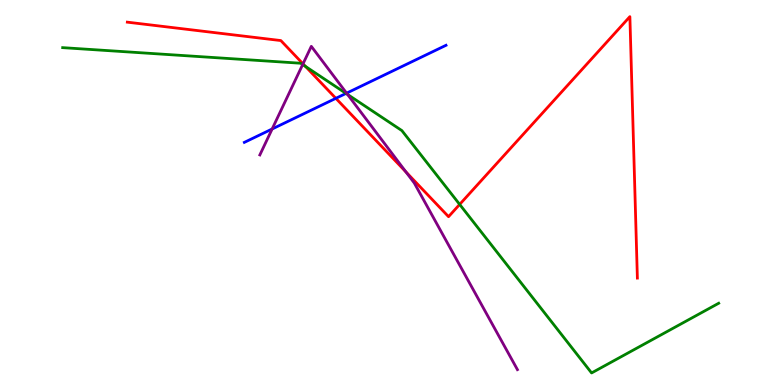[{'lines': ['blue', 'red'], 'intersections': [{'x': 4.33, 'y': 7.45}]}, {'lines': ['green', 'red'], 'intersections': [{'x': 3.94, 'y': 8.27}, {'x': 5.93, 'y': 4.69}]}, {'lines': ['purple', 'red'], 'intersections': [{'x': 3.91, 'y': 8.34}, {'x': 5.24, 'y': 5.53}]}, {'lines': ['blue', 'green'], 'intersections': [{'x': 4.46, 'y': 7.57}]}, {'lines': ['blue', 'purple'], 'intersections': [{'x': 3.51, 'y': 6.65}, {'x': 4.47, 'y': 7.58}]}, {'lines': ['green', 'purple'], 'intersections': [{'x': 3.91, 'y': 8.32}, {'x': 4.48, 'y': 7.55}]}]